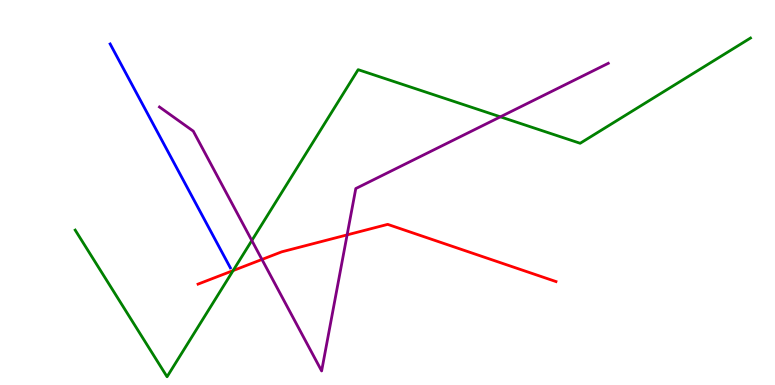[{'lines': ['blue', 'red'], 'intersections': []}, {'lines': ['green', 'red'], 'intersections': [{'x': 3.01, 'y': 2.97}]}, {'lines': ['purple', 'red'], 'intersections': [{'x': 3.38, 'y': 3.26}, {'x': 4.48, 'y': 3.9}]}, {'lines': ['blue', 'green'], 'intersections': []}, {'lines': ['blue', 'purple'], 'intersections': []}, {'lines': ['green', 'purple'], 'intersections': [{'x': 3.25, 'y': 3.75}, {'x': 6.46, 'y': 6.97}]}]